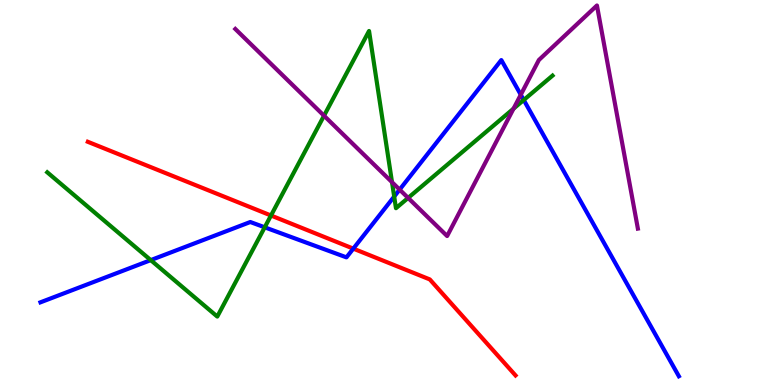[{'lines': ['blue', 'red'], 'intersections': [{'x': 4.56, 'y': 3.54}]}, {'lines': ['green', 'red'], 'intersections': [{'x': 3.5, 'y': 4.4}]}, {'lines': ['purple', 'red'], 'intersections': []}, {'lines': ['blue', 'green'], 'intersections': [{'x': 1.95, 'y': 3.24}, {'x': 3.42, 'y': 4.1}, {'x': 5.09, 'y': 4.89}, {'x': 6.76, 'y': 7.4}]}, {'lines': ['blue', 'purple'], 'intersections': [{'x': 5.16, 'y': 5.07}, {'x': 6.72, 'y': 7.54}]}, {'lines': ['green', 'purple'], 'intersections': [{'x': 4.18, 'y': 6.99}, {'x': 5.06, 'y': 5.27}, {'x': 5.27, 'y': 4.86}, {'x': 6.63, 'y': 7.18}]}]